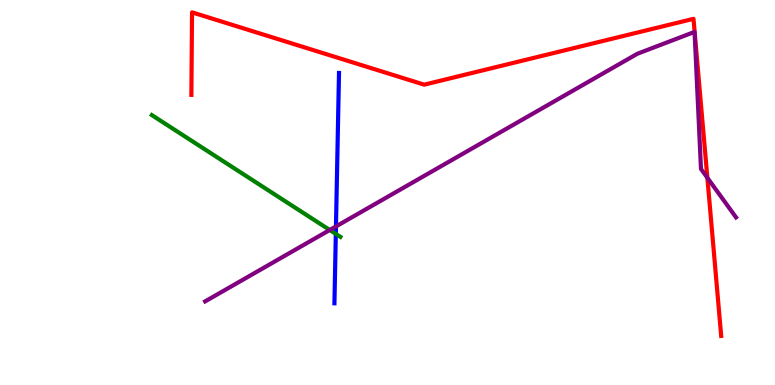[{'lines': ['blue', 'red'], 'intersections': []}, {'lines': ['green', 'red'], 'intersections': []}, {'lines': ['purple', 'red'], 'intersections': [{'x': 9.13, 'y': 5.38}]}, {'lines': ['blue', 'green'], 'intersections': [{'x': 4.33, 'y': 3.92}]}, {'lines': ['blue', 'purple'], 'intersections': [{'x': 4.33, 'y': 4.12}]}, {'lines': ['green', 'purple'], 'intersections': [{'x': 4.25, 'y': 4.03}]}]